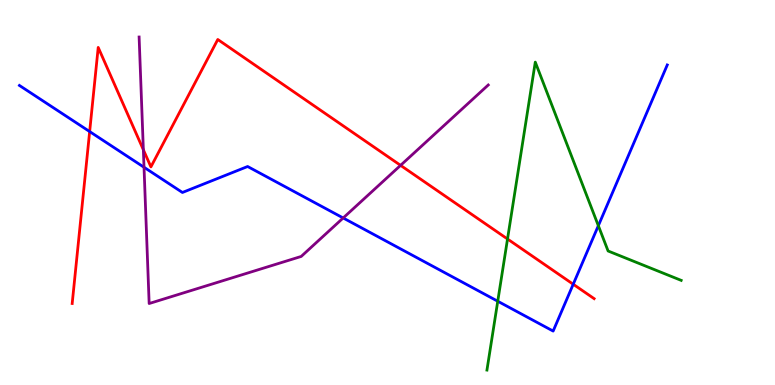[{'lines': ['blue', 'red'], 'intersections': [{'x': 1.16, 'y': 6.58}, {'x': 7.4, 'y': 2.62}]}, {'lines': ['green', 'red'], 'intersections': [{'x': 6.55, 'y': 3.79}]}, {'lines': ['purple', 'red'], 'intersections': [{'x': 1.85, 'y': 6.11}, {'x': 5.17, 'y': 5.7}]}, {'lines': ['blue', 'green'], 'intersections': [{'x': 6.42, 'y': 2.18}, {'x': 7.72, 'y': 4.14}]}, {'lines': ['blue', 'purple'], 'intersections': [{'x': 1.86, 'y': 5.66}, {'x': 4.43, 'y': 4.34}]}, {'lines': ['green', 'purple'], 'intersections': []}]